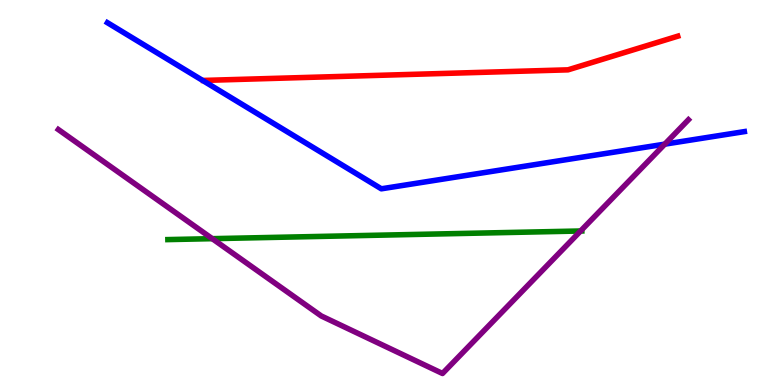[{'lines': ['blue', 'red'], 'intersections': []}, {'lines': ['green', 'red'], 'intersections': []}, {'lines': ['purple', 'red'], 'intersections': []}, {'lines': ['blue', 'green'], 'intersections': []}, {'lines': ['blue', 'purple'], 'intersections': [{'x': 8.58, 'y': 6.26}]}, {'lines': ['green', 'purple'], 'intersections': [{'x': 2.74, 'y': 3.8}, {'x': 7.49, 'y': 4.0}]}]